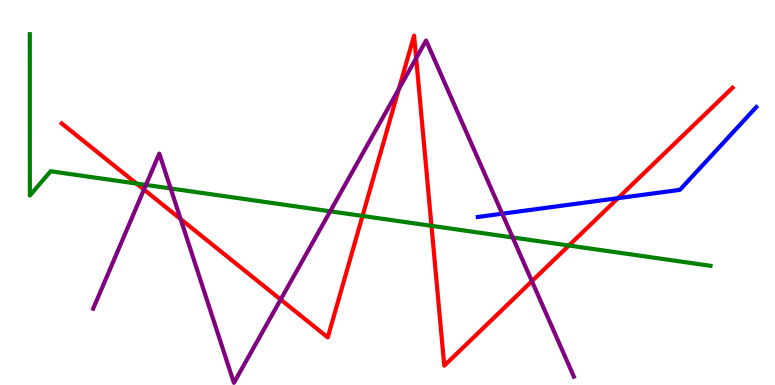[{'lines': ['blue', 'red'], 'intersections': [{'x': 7.97, 'y': 4.85}]}, {'lines': ['green', 'red'], 'intersections': [{'x': 1.76, 'y': 5.23}, {'x': 4.68, 'y': 4.39}, {'x': 5.57, 'y': 4.13}, {'x': 7.34, 'y': 3.62}]}, {'lines': ['purple', 'red'], 'intersections': [{'x': 1.86, 'y': 5.08}, {'x': 2.33, 'y': 4.31}, {'x': 3.62, 'y': 2.22}, {'x': 5.15, 'y': 7.69}, {'x': 5.37, 'y': 8.49}, {'x': 6.86, 'y': 2.7}]}, {'lines': ['blue', 'green'], 'intersections': []}, {'lines': ['blue', 'purple'], 'intersections': [{'x': 6.48, 'y': 4.45}]}, {'lines': ['green', 'purple'], 'intersections': [{'x': 1.88, 'y': 5.2}, {'x': 2.2, 'y': 5.11}, {'x': 4.26, 'y': 4.51}, {'x': 6.62, 'y': 3.83}]}]